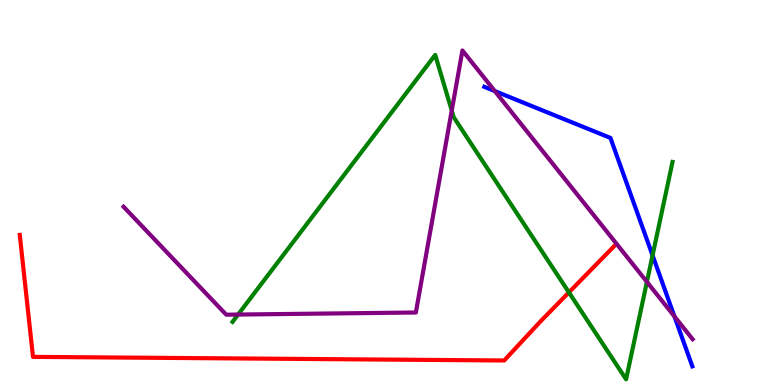[{'lines': ['blue', 'red'], 'intersections': []}, {'lines': ['green', 'red'], 'intersections': [{'x': 7.34, 'y': 2.41}]}, {'lines': ['purple', 'red'], 'intersections': []}, {'lines': ['blue', 'green'], 'intersections': [{'x': 8.42, 'y': 3.37}]}, {'lines': ['blue', 'purple'], 'intersections': [{'x': 6.38, 'y': 7.63}, {'x': 8.7, 'y': 1.78}]}, {'lines': ['green', 'purple'], 'intersections': [{'x': 3.07, 'y': 1.83}, {'x': 5.83, 'y': 7.13}, {'x': 8.35, 'y': 2.68}]}]